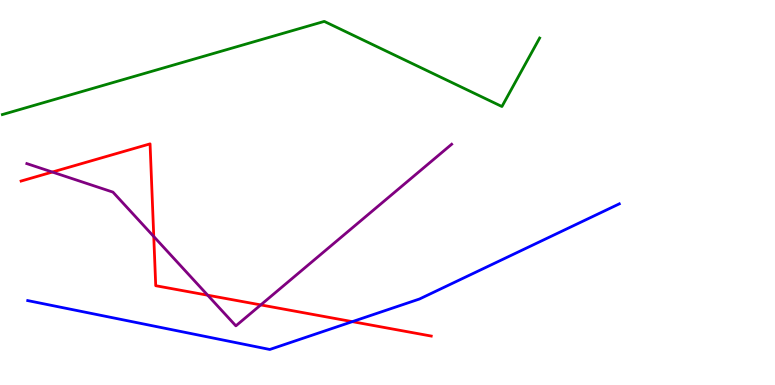[{'lines': ['blue', 'red'], 'intersections': [{'x': 4.55, 'y': 1.65}]}, {'lines': ['green', 'red'], 'intersections': []}, {'lines': ['purple', 'red'], 'intersections': [{'x': 0.675, 'y': 5.53}, {'x': 1.98, 'y': 3.86}, {'x': 2.68, 'y': 2.33}, {'x': 3.36, 'y': 2.08}]}, {'lines': ['blue', 'green'], 'intersections': []}, {'lines': ['blue', 'purple'], 'intersections': []}, {'lines': ['green', 'purple'], 'intersections': []}]